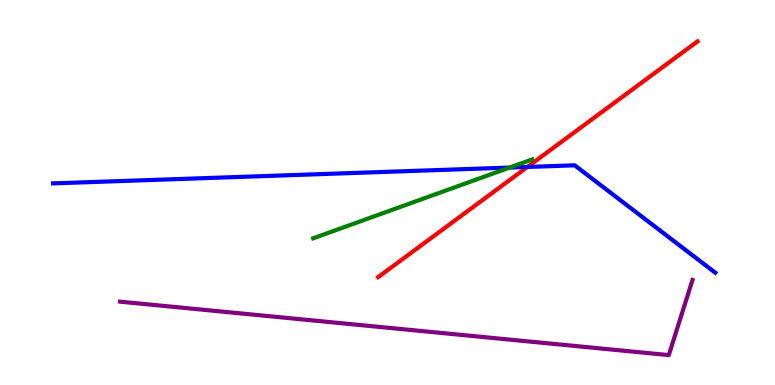[{'lines': ['blue', 'red'], 'intersections': [{'x': 6.81, 'y': 5.66}]}, {'lines': ['green', 'red'], 'intersections': []}, {'lines': ['purple', 'red'], 'intersections': []}, {'lines': ['blue', 'green'], 'intersections': [{'x': 6.58, 'y': 5.65}]}, {'lines': ['blue', 'purple'], 'intersections': []}, {'lines': ['green', 'purple'], 'intersections': []}]